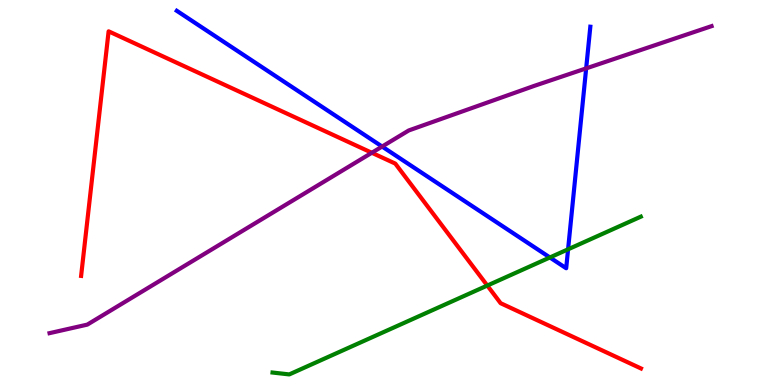[{'lines': ['blue', 'red'], 'intersections': []}, {'lines': ['green', 'red'], 'intersections': [{'x': 6.29, 'y': 2.58}]}, {'lines': ['purple', 'red'], 'intersections': [{'x': 4.8, 'y': 6.03}]}, {'lines': ['blue', 'green'], 'intersections': [{'x': 7.1, 'y': 3.31}, {'x': 7.33, 'y': 3.52}]}, {'lines': ['blue', 'purple'], 'intersections': [{'x': 4.93, 'y': 6.19}, {'x': 7.56, 'y': 8.22}]}, {'lines': ['green', 'purple'], 'intersections': []}]